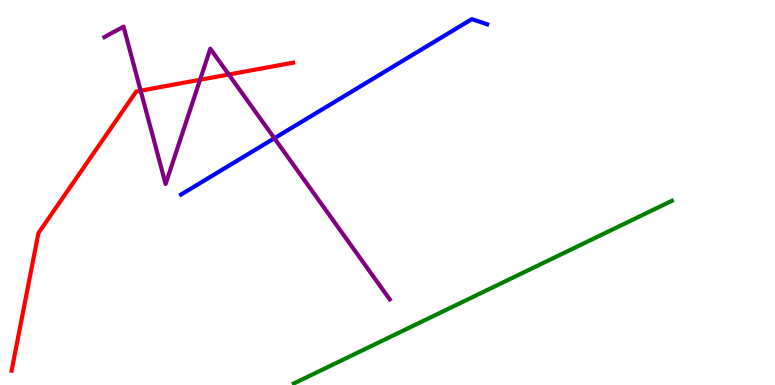[{'lines': ['blue', 'red'], 'intersections': []}, {'lines': ['green', 'red'], 'intersections': []}, {'lines': ['purple', 'red'], 'intersections': [{'x': 1.81, 'y': 7.64}, {'x': 2.58, 'y': 7.93}, {'x': 2.95, 'y': 8.06}]}, {'lines': ['blue', 'green'], 'intersections': []}, {'lines': ['blue', 'purple'], 'intersections': [{'x': 3.54, 'y': 6.41}]}, {'lines': ['green', 'purple'], 'intersections': []}]